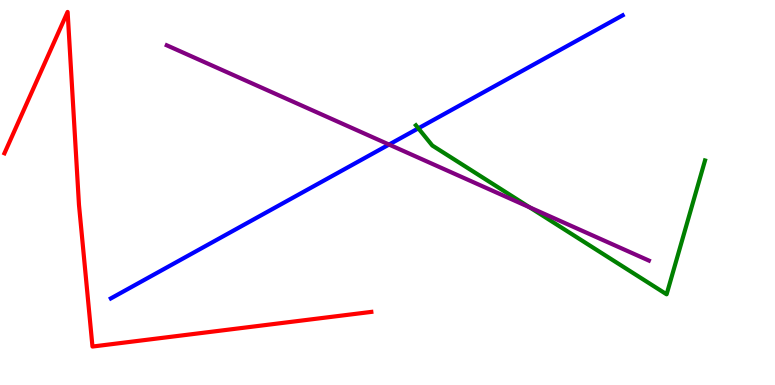[{'lines': ['blue', 'red'], 'intersections': []}, {'lines': ['green', 'red'], 'intersections': []}, {'lines': ['purple', 'red'], 'intersections': []}, {'lines': ['blue', 'green'], 'intersections': [{'x': 5.4, 'y': 6.67}]}, {'lines': ['blue', 'purple'], 'intersections': [{'x': 5.02, 'y': 6.25}]}, {'lines': ['green', 'purple'], 'intersections': [{'x': 6.83, 'y': 4.62}]}]